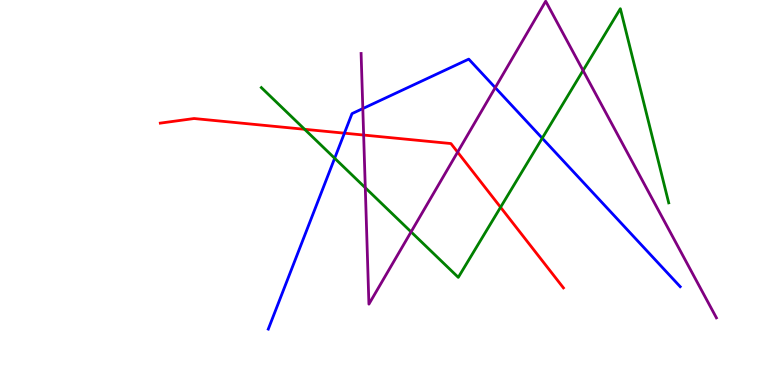[{'lines': ['blue', 'red'], 'intersections': [{'x': 4.44, 'y': 6.54}]}, {'lines': ['green', 'red'], 'intersections': [{'x': 3.93, 'y': 6.64}, {'x': 6.46, 'y': 4.62}]}, {'lines': ['purple', 'red'], 'intersections': [{'x': 4.69, 'y': 6.49}, {'x': 5.9, 'y': 6.05}]}, {'lines': ['blue', 'green'], 'intersections': [{'x': 4.32, 'y': 5.89}, {'x': 7.0, 'y': 6.41}]}, {'lines': ['blue', 'purple'], 'intersections': [{'x': 4.68, 'y': 7.18}, {'x': 6.39, 'y': 7.72}]}, {'lines': ['green', 'purple'], 'intersections': [{'x': 4.71, 'y': 5.12}, {'x': 5.3, 'y': 3.98}, {'x': 7.52, 'y': 8.17}]}]